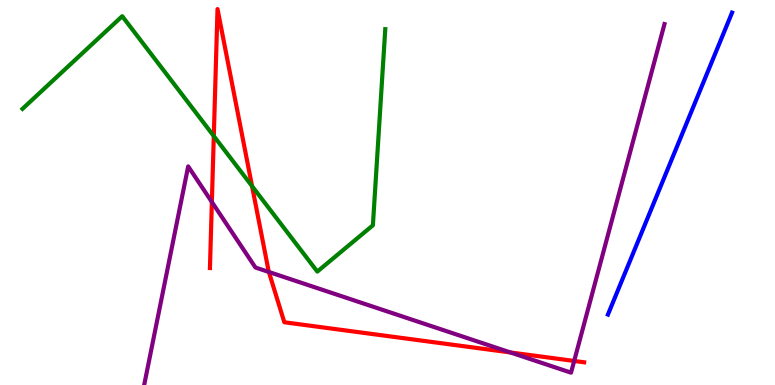[{'lines': ['blue', 'red'], 'intersections': []}, {'lines': ['green', 'red'], 'intersections': [{'x': 2.76, 'y': 6.47}, {'x': 3.25, 'y': 5.17}]}, {'lines': ['purple', 'red'], 'intersections': [{'x': 2.73, 'y': 4.75}, {'x': 3.47, 'y': 2.94}, {'x': 6.59, 'y': 0.846}, {'x': 7.41, 'y': 0.624}]}, {'lines': ['blue', 'green'], 'intersections': []}, {'lines': ['blue', 'purple'], 'intersections': []}, {'lines': ['green', 'purple'], 'intersections': []}]